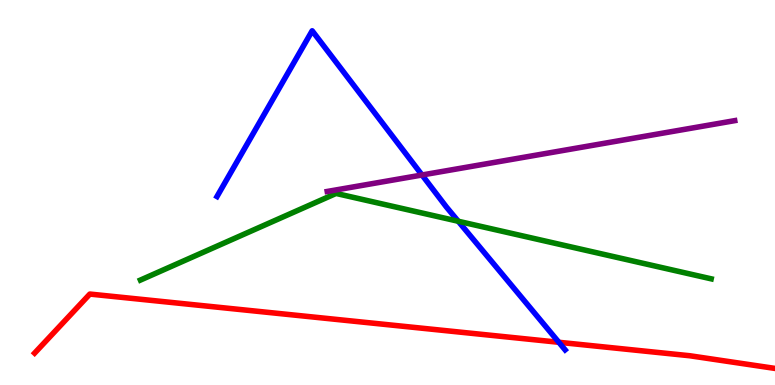[{'lines': ['blue', 'red'], 'intersections': [{'x': 7.21, 'y': 1.11}]}, {'lines': ['green', 'red'], 'intersections': []}, {'lines': ['purple', 'red'], 'intersections': []}, {'lines': ['blue', 'green'], 'intersections': [{'x': 5.91, 'y': 4.25}]}, {'lines': ['blue', 'purple'], 'intersections': [{'x': 5.45, 'y': 5.45}]}, {'lines': ['green', 'purple'], 'intersections': []}]